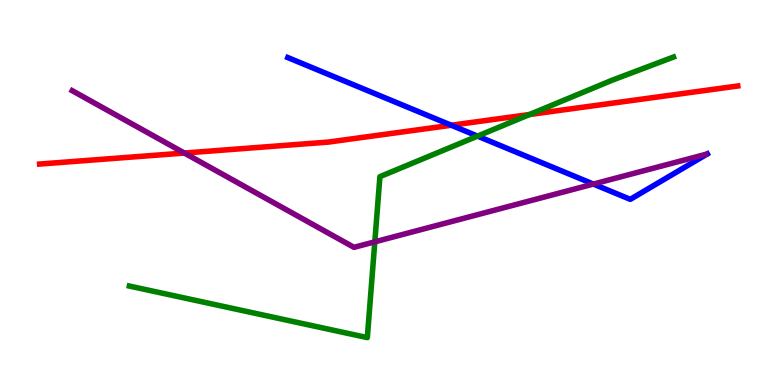[{'lines': ['blue', 'red'], 'intersections': [{'x': 5.82, 'y': 6.75}]}, {'lines': ['green', 'red'], 'intersections': [{'x': 6.83, 'y': 7.03}]}, {'lines': ['purple', 'red'], 'intersections': [{'x': 2.38, 'y': 6.02}]}, {'lines': ['blue', 'green'], 'intersections': [{'x': 6.16, 'y': 6.46}]}, {'lines': ['blue', 'purple'], 'intersections': [{'x': 7.66, 'y': 5.22}]}, {'lines': ['green', 'purple'], 'intersections': [{'x': 4.84, 'y': 3.72}]}]